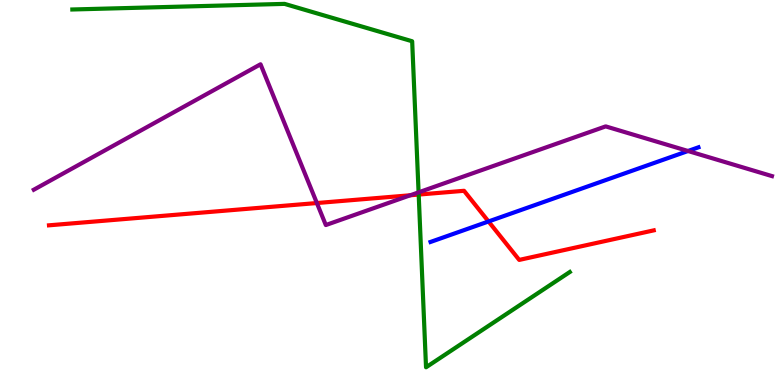[{'lines': ['blue', 'red'], 'intersections': [{'x': 6.3, 'y': 4.25}]}, {'lines': ['green', 'red'], 'intersections': [{'x': 5.4, 'y': 4.95}]}, {'lines': ['purple', 'red'], 'intersections': [{'x': 4.09, 'y': 4.73}, {'x': 5.29, 'y': 4.93}]}, {'lines': ['blue', 'green'], 'intersections': []}, {'lines': ['blue', 'purple'], 'intersections': [{'x': 8.88, 'y': 6.08}]}, {'lines': ['green', 'purple'], 'intersections': [{'x': 5.4, 'y': 5.0}]}]